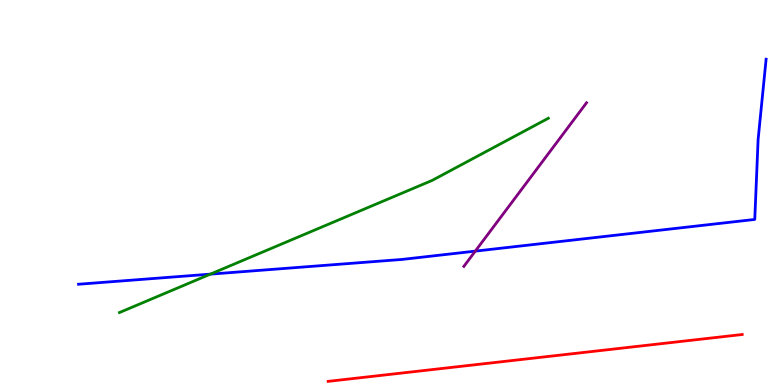[{'lines': ['blue', 'red'], 'intersections': []}, {'lines': ['green', 'red'], 'intersections': []}, {'lines': ['purple', 'red'], 'intersections': []}, {'lines': ['blue', 'green'], 'intersections': [{'x': 2.71, 'y': 2.88}]}, {'lines': ['blue', 'purple'], 'intersections': [{'x': 6.13, 'y': 3.48}]}, {'lines': ['green', 'purple'], 'intersections': []}]